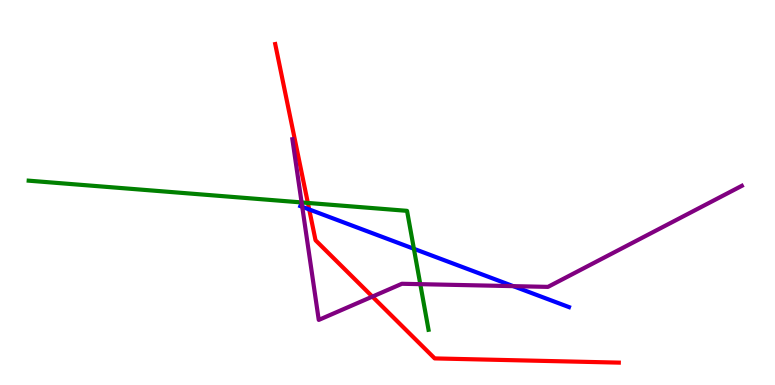[{'lines': ['blue', 'red'], 'intersections': [{'x': 3.99, 'y': 4.56}]}, {'lines': ['green', 'red'], 'intersections': [{'x': 3.97, 'y': 4.73}]}, {'lines': ['purple', 'red'], 'intersections': [{'x': 4.8, 'y': 2.3}]}, {'lines': ['blue', 'green'], 'intersections': [{'x': 5.34, 'y': 3.54}]}, {'lines': ['blue', 'purple'], 'intersections': [{'x': 3.9, 'y': 4.63}, {'x': 6.62, 'y': 2.57}]}, {'lines': ['green', 'purple'], 'intersections': [{'x': 3.89, 'y': 4.74}, {'x': 5.42, 'y': 2.62}]}]